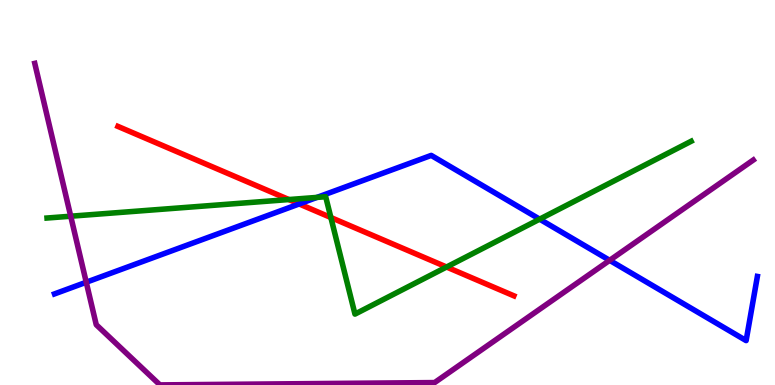[{'lines': ['blue', 'red'], 'intersections': [{'x': 3.86, 'y': 4.7}]}, {'lines': ['green', 'red'], 'intersections': [{'x': 3.73, 'y': 4.82}, {'x': 4.27, 'y': 4.35}, {'x': 5.76, 'y': 3.06}]}, {'lines': ['purple', 'red'], 'intersections': []}, {'lines': ['blue', 'green'], 'intersections': [{'x': 4.09, 'y': 4.87}, {'x': 6.96, 'y': 4.31}]}, {'lines': ['blue', 'purple'], 'intersections': [{'x': 1.11, 'y': 2.67}, {'x': 7.87, 'y': 3.24}]}, {'lines': ['green', 'purple'], 'intersections': [{'x': 0.913, 'y': 4.38}]}]